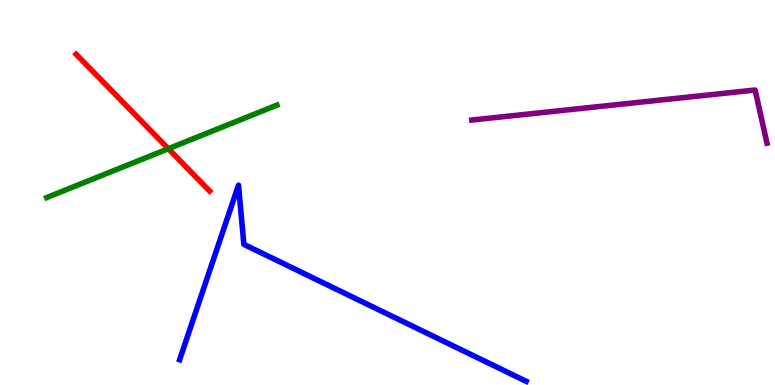[{'lines': ['blue', 'red'], 'intersections': []}, {'lines': ['green', 'red'], 'intersections': [{'x': 2.17, 'y': 6.14}]}, {'lines': ['purple', 'red'], 'intersections': []}, {'lines': ['blue', 'green'], 'intersections': []}, {'lines': ['blue', 'purple'], 'intersections': []}, {'lines': ['green', 'purple'], 'intersections': []}]